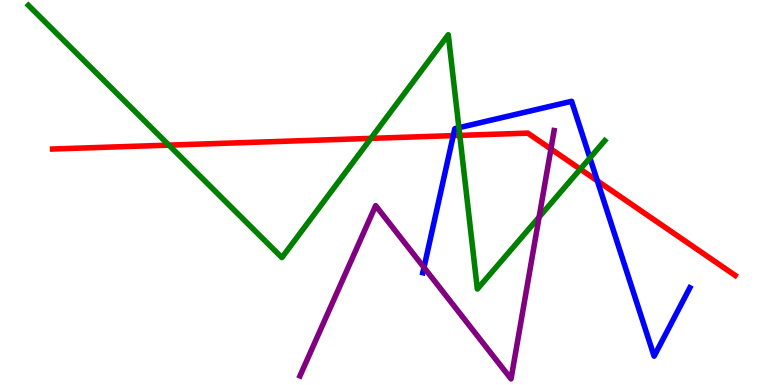[{'lines': ['blue', 'red'], 'intersections': [{'x': 5.85, 'y': 6.48}, {'x': 7.71, 'y': 5.3}]}, {'lines': ['green', 'red'], 'intersections': [{'x': 2.18, 'y': 6.23}, {'x': 4.79, 'y': 6.41}, {'x': 5.93, 'y': 6.48}, {'x': 7.49, 'y': 5.61}]}, {'lines': ['purple', 'red'], 'intersections': [{'x': 7.11, 'y': 6.13}]}, {'lines': ['blue', 'green'], 'intersections': [{'x': 5.92, 'y': 6.68}, {'x': 7.61, 'y': 5.9}]}, {'lines': ['blue', 'purple'], 'intersections': [{'x': 5.47, 'y': 3.05}]}, {'lines': ['green', 'purple'], 'intersections': [{'x': 6.96, 'y': 4.36}]}]